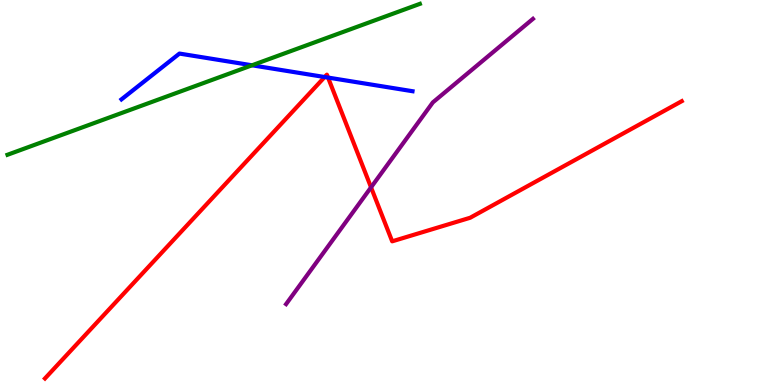[{'lines': ['blue', 'red'], 'intersections': [{'x': 4.19, 'y': 8.0}, {'x': 4.23, 'y': 7.99}]}, {'lines': ['green', 'red'], 'intersections': []}, {'lines': ['purple', 'red'], 'intersections': [{'x': 4.79, 'y': 5.13}]}, {'lines': ['blue', 'green'], 'intersections': [{'x': 3.25, 'y': 8.3}]}, {'lines': ['blue', 'purple'], 'intersections': []}, {'lines': ['green', 'purple'], 'intersections': []}]